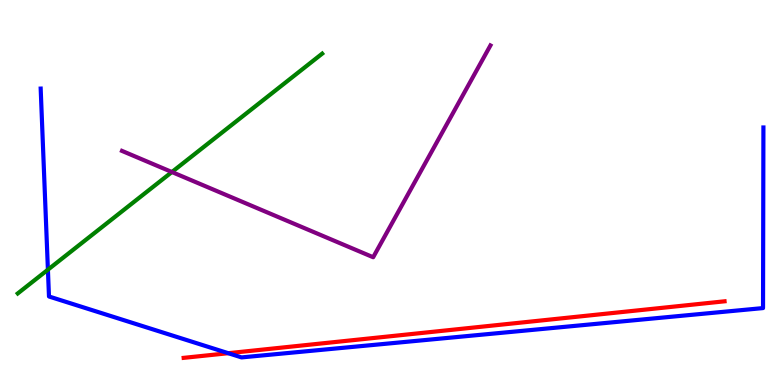[{'lines': ['blue', 'red'], 'intersections': [{'x': 2.95, 'y': 0.826}]}, {'lines': ['green', 'red'], 'intersections': []}, {'lines': ['purple', 'red'], 'intersections': []}, {'lines': ['blue', 'green'], 'intersections': [{'x': 0.618, 'y': 3.0}]}, {'lines': ['blue', 'purple'], 'intersections': []}, {'lines': ['green', 'purple'], 'intersections': [{'x': 2.22, 'y': 5.53}]}]